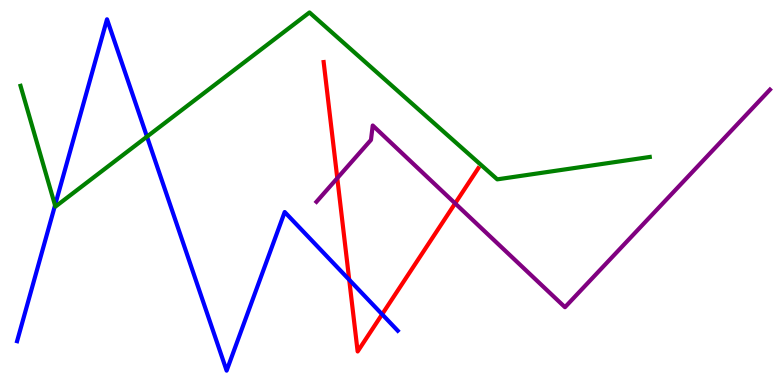[{'lines': ['blue', 'red'], 'intersections': [{'x': 4.51, 'y': 2.73}, {'x': 4.93, 'y': 1.84}]}, {'lines': ['green', 'red'], 'intersections': []}, {'lines': ['purple', 'red'], 'intersections': [{'x': 4.35, 'y': 5.37}, {'x': 5.87, 'y': 4.72}]}, {'lines': ['blue', 'green'], 'intersections': [{'x': 0.71, 'y': 4.67}, {'x': 1.9, 'y': 6.45}]}, {'lines': ['blue', 'purple'], 'intersections': []}, {'lines': ['green', 'purple'], 'intersections': []}]